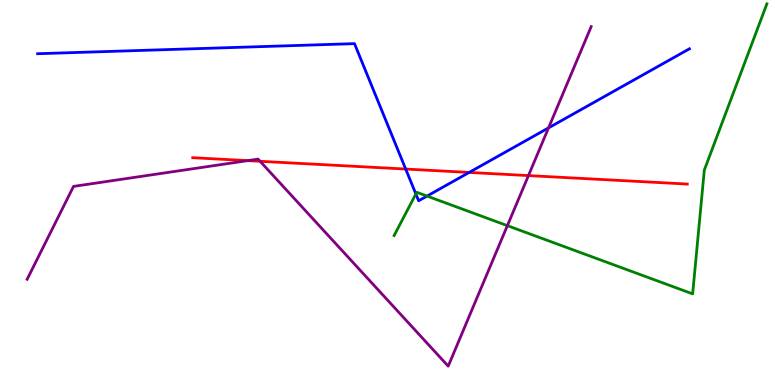[{'lines': ['blue', 'red'], 'intersections': [{'x': 5.23, 'y': 5.61}, {'x': 6.05, 'y': 5.52}]}, {'lines': ['green', 'red'], 'intersections': []}, {'lines': ['purple', 'red'], 'intersections': [{'x': 3.2, 'y': 5.83}, {'x': 3.36, 'y': 5.81}, {'x': 6.82, 'y': 5.44}]}, {'lines': ['blue', 'green'], 'intersections': [{'x': 5.37, 'y': 4.96}, {'x': 5.51, 'y': 4.91}]}, {'lines': ['blue', 'purple'], 'intersections': [{'x': 7.08, 'y': 6.68}]}, {'lines': ['green', 'purple'], 'intersections': [{'x': 6.55, 'y': 4.14}]}]